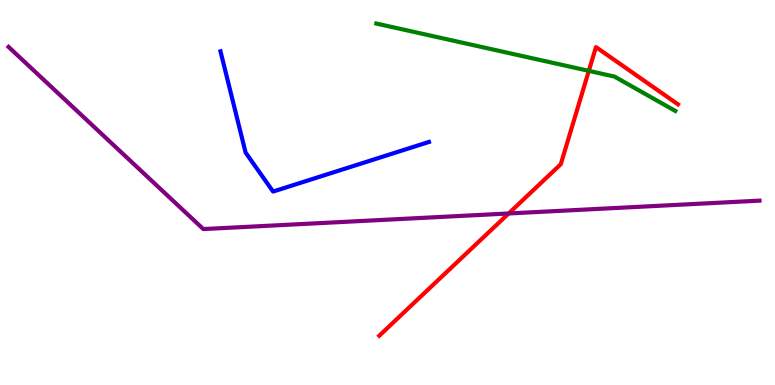[{'lines': ['blue', 'red'], 'intersections': []}, {'lines': ['green', 'red'], 'intersections': [{'x': 7.6, 'y': 8.16}]}, {'lines': ['purple', 'red'], 'intersections': [{'x': 6.56, 'y': 4.46}]}, {'lines': ['blue', 'green'], 'intersections': []}, {'lines': ['blue', 'purple'], 'intersections': []}, {'lines': ['green', 'purple'], 'intersections': []}]